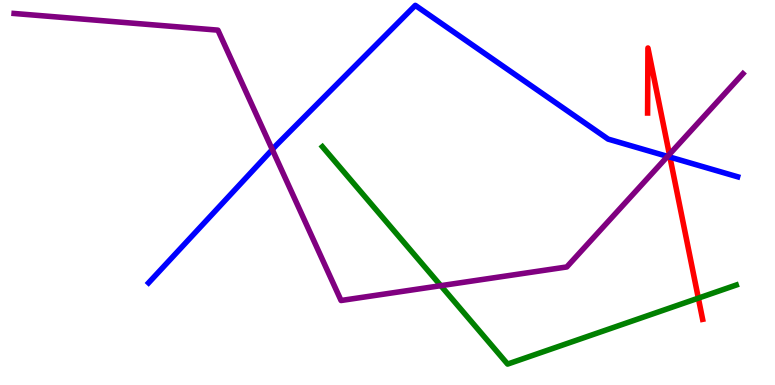[{'lines': ['blue', 'red'], 'intersections': [{'x': 8.64, 'y': 5.92}]}, {'lines': ['green', 'red'], 'intersections': [{'x': 9.01, 'y': 2.26}]}, {'lines': ['purple', 'red'], 'intersections': [{'x': 8.64, 'y': 5.99}]}, {'lines': ['blue', 'green'], 'intersections': []}, {'lines': ['blue', 'purple'], 'intersections': [{'x': 3.51, 'y': 6.12}, {'x': 8.61, 'y': 5.94}]}, {'lines': ['green', 'purple'], 'intersections': [{'x': 5.69, 'y': 2.58}]}]